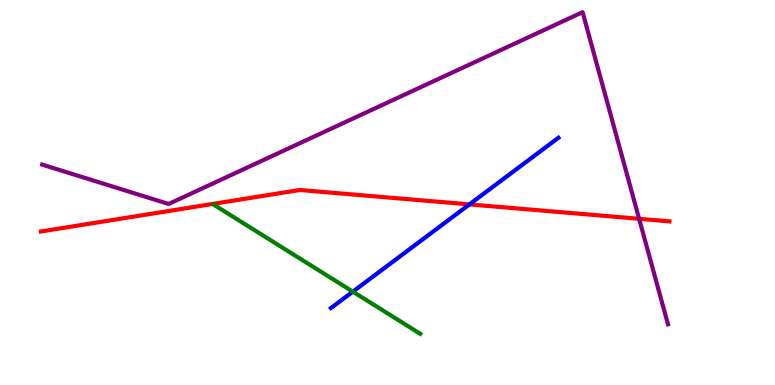[{'lines': ['blue', 'red'], 'intersections': [{'x': 6.06, 'y': 4.69}]}, {'lines': ['green', 'red'], 'intersections': []}, {'lines': ['purple', 'red'], 'intersections': [{'x': 8.25, 'y': 4.32}]}, {'lines': ['blue', 'green'], 'intersections': [{'x': 4.55, 'y': 2.42}]}, {'lines': ['blue', 'purple'], 'intersections': []}, {'lines': ['green', 'purple'], 'intersections': []}]